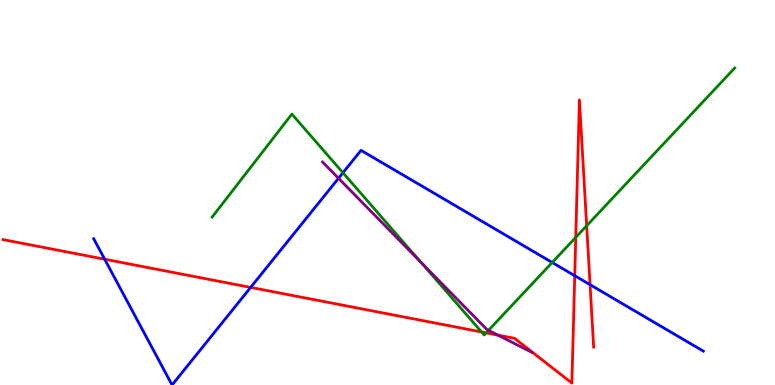[{'lines': ['blue', 'red'], 'intersections': [{'x': 1.35, 'y': 3.27}, {'x': 3.23, 'y': 2.54}, {'x': 7.42, 'y': 2.84}, {'x': 7.61, 'y': 2.61}]}, {'lines': ['green', 'red'], 'intersections': [{'x': 6.21, 'y': 1.38}, {'x': 6.27, 'y': 1.35}, {'x': 7.43, 'y': 3.83}, {'x': 7.57, 'y': 4.14}]}, {'lines': ['purple', 'red'], 'intersections': [{'x': 6.43, 'y': 1.3}]}, {'lines': ['blue', 'green'], 'intersections': [{'x': 4.43, 'y': 5.51}, {'x': 7.13, 'y': 3.18}]}, {'lines': ['blue', 'purple'], 'intersections': [{'x': 4.37, 'y': 5.37}]}, {'lines': ['green', 'purple'], 'intersections': [{'x': 5.43, 'y': 3.19}, {'x': 6.3, 'y': 1.42}]}]